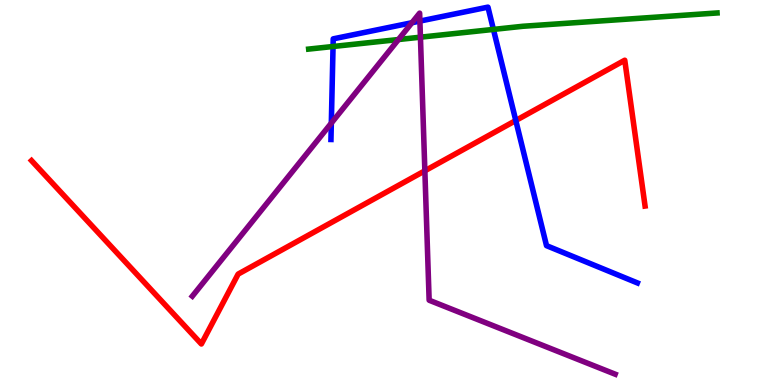[{'lines': ['blue', 'red'], 'intersections': [{'x': 6.66, 'y': 6.87}]}, {'lines': ['green', 'red'], 'intersections': []}, {'lines': ['purple', 'red'], 'intersections': [{'x': 5.48, 'y': 5.56}]}, {'lines': ['blue', 'green'], 'intersections': [{'x': 4.3, 'y': 8.79}, {'x': 6.37, 'y': 9.24}]}, {'lines': ['blue', 'purple'], 'intersections': [{'x': 4.28, 'y': 6.8}, {'x': 5.32, 'y': 9.41}, {'x': 5.42, 'y': 9.45}]}, {'lines': ['green', 'purple'], 'intersections': [{'x': 5.14, 'y': 8.97}, {'x': 5.42, 'y': 9.03}]}]